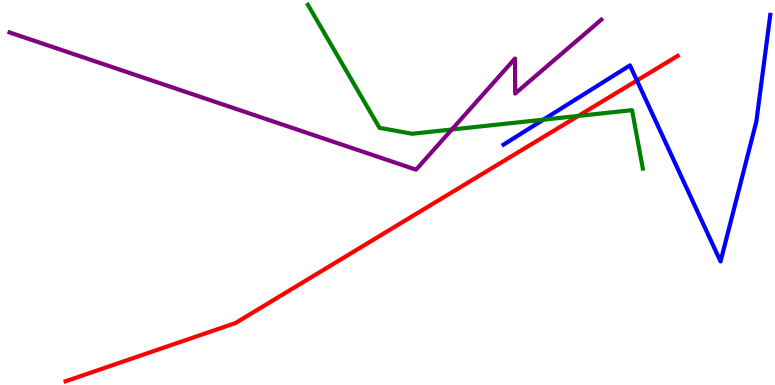[{'lines': ['blue', 'red'], 'intersections': [{'x': 8.22, 'y': 7.91}]}, {'lines': ['green', 'red'], 'intersections': [{'x': 7.46, 'y': 6.99}]}, {'lines': ['purple', 'red'], 'intersections': []}, {'lines': ['blue', 'green'], 'intersections': [{'x': 7.01, 'y': 6.89}]}, {'lines': ['blue', 'purple'], 'intersections': []}, {'lines': ['green', 'purple'], 'intersections': [{'x': 5.83, 'y': 6.64}]}]